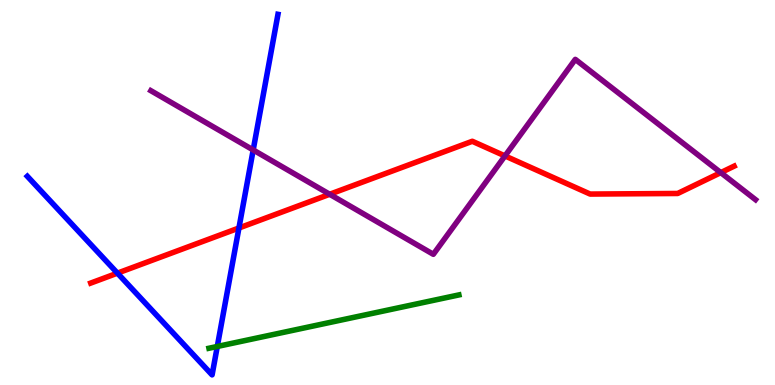[{'lines': ['blue', 'red'], 'intersections': [{'x': 1.52, 'y': 2.91}, {'x': 3.08, 'y': 4.08}]}, {'lines': ['green', 'red'], 'intersections': []}, {'lines': ['purple', 'red'], 'intersections': [{'x': 4.25, 'y': 4.95}, {'x': 6.52, 'y': 5.95}, {'x': 9.3, 'y': 5.52}]}, {'lines': ['blue', 'green'], 'intersections': [{'x': 2.8, 'y': 1.0}]}, {'lines': ['blue', 'purple'], 'intersections': [{'x': 3.27, 'y': 6.1}]}, {'lines': ['green', 'purple'], 'intersections': []}]